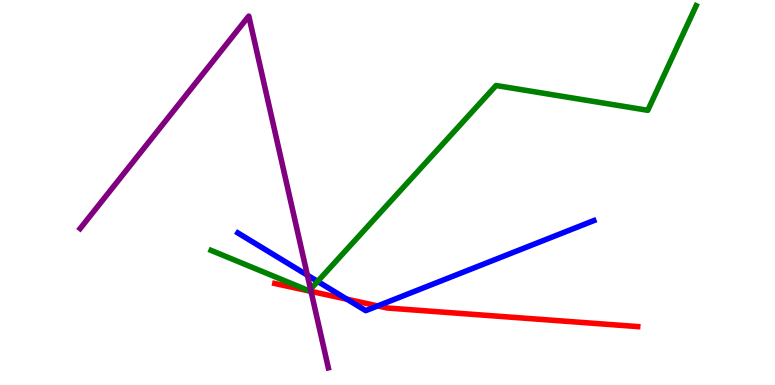[{'lines': ['blue', 'red'], 'intersections': [{'x': 4.48, 'y': 2.23}, {'x': 4.87, 'y': 2.05}]}, {'lines': ['green', 'red'], 'intersections': []}, {'lines': ['purple', 'red'], 'intersections': [{'x': 4.01, 'y': 2.43}]}, {'lines': ['blue', 'green'], 'intersections': [{'x': 4.1, 'y': 2.69}]}, {'lines': ['blue', 'purple'], 'intersections': [{'x': 3.97, 'y': 2.85}]}, {'lines': ['green', 'purple'], 'intersections': [{'x': 4.01, 'y': 2.49}]}]